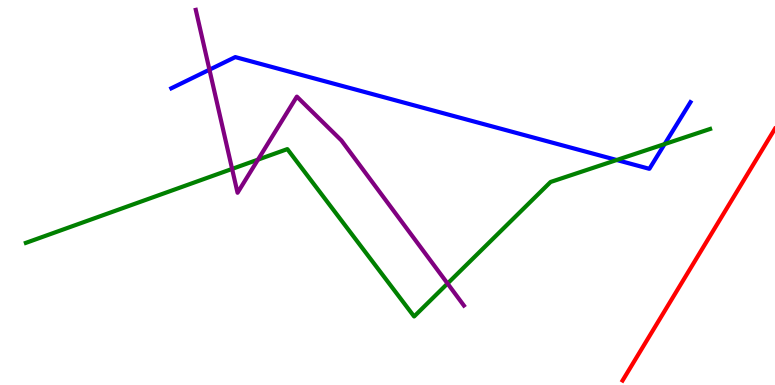[{'lines': ['blue', 'red'], 'intersections': []}, {'lines': ['green', 'red'], 'intersections': []}, {'lines': ['purple', 'red'], 'intersections': []}, {'lines': ['blue', 'green'], 'intersections': [{'x': 7.96, 'y': 5.84}, {'x': 8.58, 'y': 6.26}]}, {'lines': ['blue', 'purple'], 'intersections': [{'x': 2.7, 'y': 8.19}]}, {'lines': ['green', 'purple'], 'intersections': [{'x': 2.99, 'y': 5.61}, {'x': 3.33, 'y': 5.85}, {'x': 5.77, 'y': 2.64}]}]